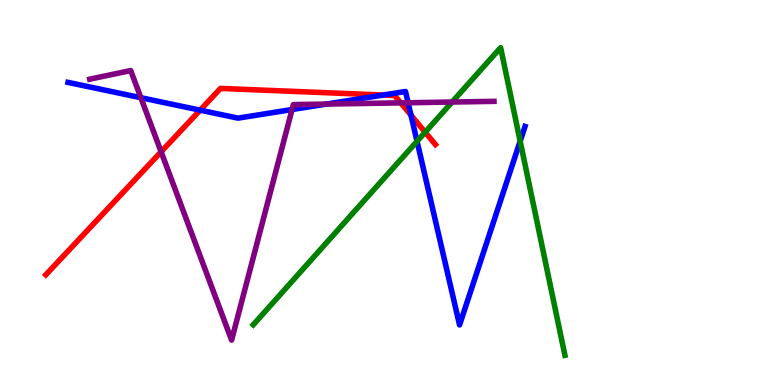[{'lines': ['blue', 'red'], 'intersections': [{'x': 2.58, 'y': 7.14}, {'x': 4.94, 'y': 7.53}, {'x': 5.3, 'y': 7.01}]}, {'lines': ['green', 'red'], 'intersections': [{'x': 5.49, 'y': 6.57}]}, {'lines': ['purple', 'red'], 'intersections': [{'x': 2.08, 'y': 6.06}, {'x': 5.17, 'y': 7.33}]}, {'lines': ['blue', 'green'], 'intersections': [{'x': 5.38, 'y': 6.33}, {'x': 6.71, 'y': 6.33}]}, {'lines': ['blue', 'purple'], 'intersections': [{'x': 1.82, 'y': 7.46}, {'x': 3.77, 'y': 7.15}, {'x': 4.21, 'y': 7.3}, {'x': 5.27, 'y': 7.33}]}, {'lines': ['green', 'purple'], 'intersections': [{'x': 5.83, 'y': 7.35}]}]